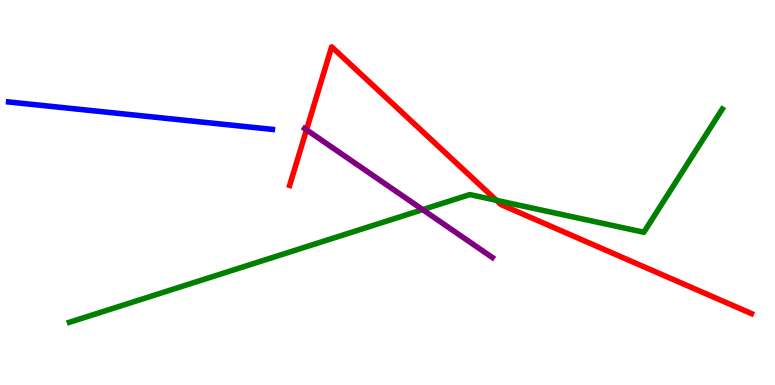[{'lines': ['blue', 'red'], 'intersections': []}, {'lines': ['green', 'red'], 'intersections': [{'x': 6.4, 'y': 4.8}]}, {'lines': ['purple', 'red'], 'intersections': [{'x': 3.95, 'y': 6.63}]}, {'lines': ['blue', 'green'], 'intersections': []}, {'lines': ['blue', 'purple'], 'intersections': []}, {'lines': ['green', 'purple'], 'intersections': [{'x': 5.45, 'y': 4.56}]}]